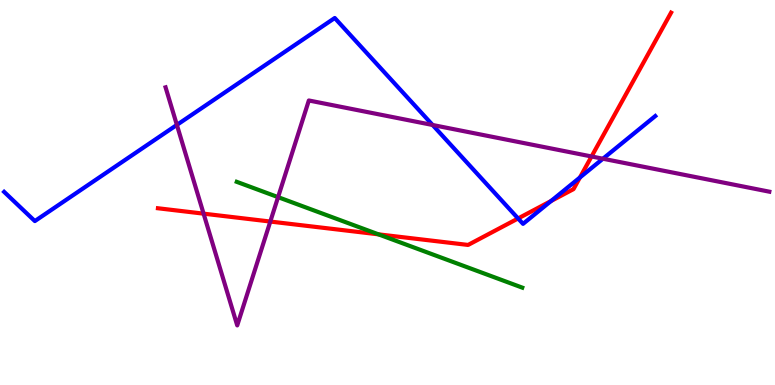[{'lines': ['blue', 'red'], 'intersections': [{'x': 6.69, 'y': 4.33}, {'x': 7.11, 'y': 4.78}, {'x': 7.48, 'y': 5.39}]}, {'lines': ['green', 'red'], 'intersections': [{'x': 4.88, 'y': 3.91}]}, {'lines': ['purple', 'red'], 'intersections': [{'x': 2.63, 'y': 4.45}, {'x': 3.49, 'y': 4.25}, {'x': 7.63, 'y': 5.94}]}, {'lines': ['blue', 'green'], 'intersections': []}, {'lines': ['blue', 'purple'], 'intersections': [{'x': 2.28, 'y': 6.76}, {'x': 5.58, 'y': 6.75}, {'x': 7.78, 'y': 5.88}]}, {'lines': ['green', 'purple'], 'intersections': [{'x': 3.59, 'y': 4.88}]}]